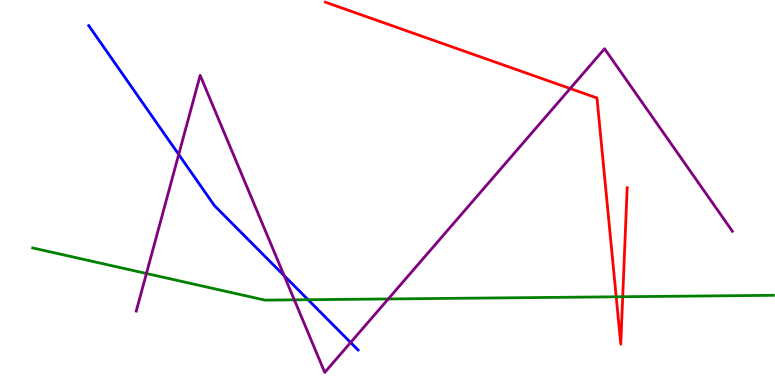[{'lines': ['blue', 'red'], 'intersections': []}, {'lines': ['green', 'red'], 'intersections': [{'x': 7.95, 'y': 2.29}, {'x': 8.04, 'y': 2.29}]}, {'lines': ['purple', 'red'], 'intersections': [{'x': 7.36, 'y': 7.7}]}, {'lines': ['blue', 'green'], 'intersections': [{'x': 3.98, 'y': 2.22}]}, {'lines': ['blue', 'purple'], 'intersections': [{'x': 2.31, 'y': 5.99}, {'x': 3.67, 'y': 2.84}, {'x': 4.52, 'y': 1.1}]}, {'lines': ['green', 'purple'], 'intersections': [{'x': 1.89, 'y': 2.9}, {'x': 3.8, 'y': 2.21}, {'x': 5.01, 'y': 2.23}]}]